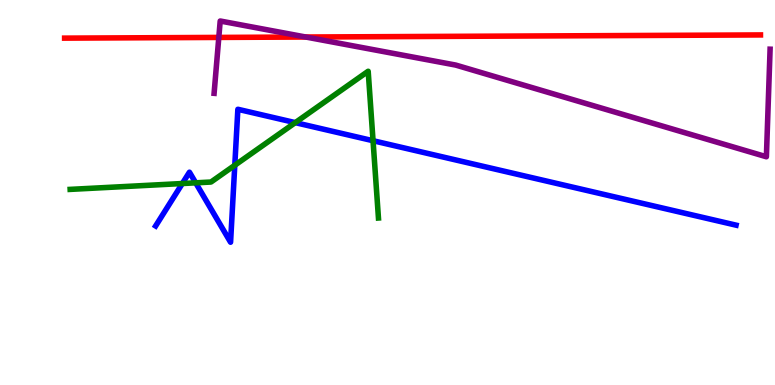[{'lines': ['blue', 'red'], 'intersections': []}, {'lines': ['green', 'red'], 'intersections': []}, {'lines': ['purple', 'red'], 'intersections': [{'x': 2.82, 'y': 9.03}, {'x': 3.95, 'y': 9.04}]}, {'lines': ['blue', 'green'], 'intersections': [{'x': 2.35, 'y': 5.23}, {'x': 2.53, 'y': 5.25}, {'x': 3.03, 'y': 5.71}, {'x': 3.81, 'y': 6.81}, {'x': 4.81, 'y': 6.34}]}, {'lines': ['blue', 'purple'], 'intersections': []}, {'lines': ['green', 'purple'], 'intersections': []}]